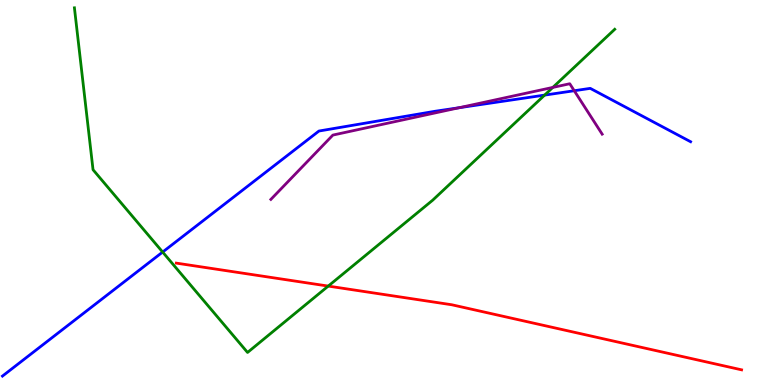[{'lines': ['blue', 'red'], 'intersections': []}, {'lines': ['green', 'red'], 'intersections': [{'x': 4.24, 'y': 2.57}]}, {'lines': ['purple', 'red'], 'intersections': []}, {'lines': ['blue', 'green'], 'intersections': [{'x': 2.1, 'y': 3.45}, {'x': 7.03, 'y': 7.53}]}, {'lines': ['blue', 'purple'], 'intersections': [{'x': 5.92, 'y': 7.2}, {'x': 7.41, 'y': 7.64}]}, {'lines': ['green', 'purple'], 'intersections': [{'x': 7.13, 'y': 7.73}]}]